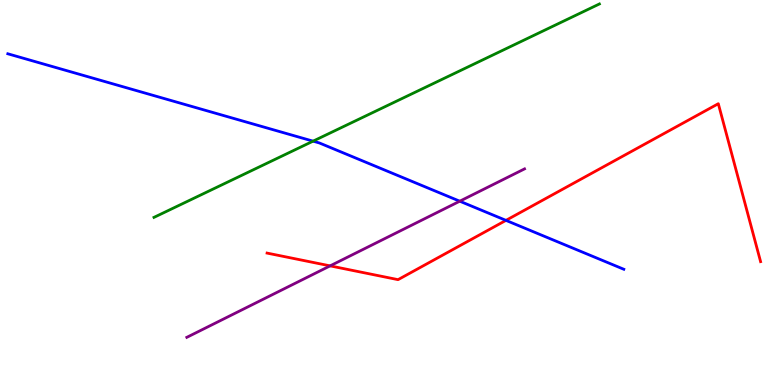[{'lines': ['blue', 'red'], 'intersections': [{'x': 6.53, 'y': 4.28}]}, {'lines': ['green', 'red'], 'intersections': []}, {'lines': ['purple', 'red'], 'intersections': [{'x': 4.26, 'y': 3.09}]}, {'lines': ['blue', 'green'], 'intersections': [{'x': 4.04, 'y': 6.33}]}, {'lines': ['blue', 'purple'], 'intersections': [{'x': 5.93, 'y': 4.77}]}, {'lines': ['green', 'purple'], 'intersections': []}]